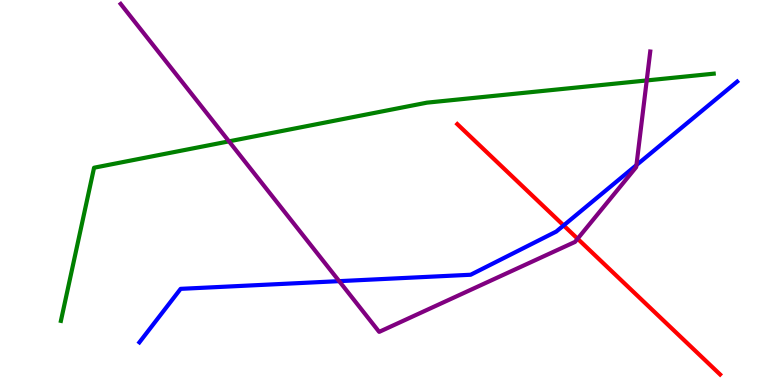[{'lines': ['blue', 'red'], 'intersections': [{'x': 7.27, 'y': 4.14}]}, {'lines': ['green', 'red'], 'intersections': []}, {'lines': ['purple', 'red'], 'intersections': [{'x': 7.45, 'y': 3.8}]}, {'lines': ['blue', 'green'], 'intersections': []}, {'lines': ['blue', 'purple'], 'intersections': [{'x': 4.38, 'y': 2.7}, {'x': 8.21, 'y': 5.71}]}, {'lines': ['green', 'purple'], 'intersections': [{'x': 2.95, 'y': 6.33}, {'x': 8.34, 'y': 7.91}]}]